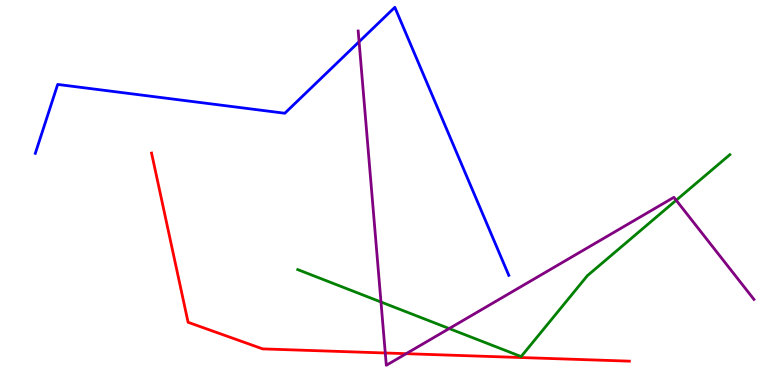[{'lines': ['blue', 'red'], 'intersections': []}, {'lines': ['green', 'red'], 'intersections': []}, {'lines': ['purple', 'red'], 'intersections': [{'x': 4.97, 'y': 0.831}, {'x': 5.24, 'y': 0.813}]}, {'lines': ['blue', 'green'], 'intersections': []}, {'lines': ['blue', 'purple'], 'intersections': [{'x': 4.63, 'y': 8.92}]}, {'lines': ['green', 'purple'], 'intersections': [{'x': 4.92, 'y': 2.16}, {'x': 5.8, 'y': 1.47}, {'x': 8.73, 'y': 4.8}]}]